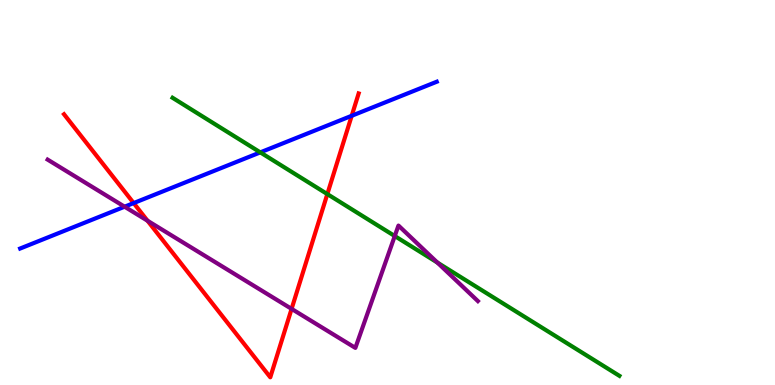[{'lines': ['blue', 'red'], 'intersections': [{'x': 1.72, 'y': 4.73}, {'x': 4.54, 'y': 6.99}]}, {'lines': ['green', 'red'], 'intersections': [{'x': 4.22, 'y': 4.96}]}, {'lines': ['purple', 'red'], 'intersections': [{'x': 1.9, 'y': 4.27}, {'x': 3.76, 'y': 1.98}]}, {'lines': ['blue', 'green'], 'intersections': [{'x': 3.36, 'y': 6.04}]}, {'lines': ['blue', 'purple'], 'intersections': [{'x': 1.61, 'y': 4.63}]}, {'lines': ['green', 'purple'], 'intersections': [{'x': 5.09, 'y': 3.87}, {'x': 5.64, 'y': 3.18}]}]